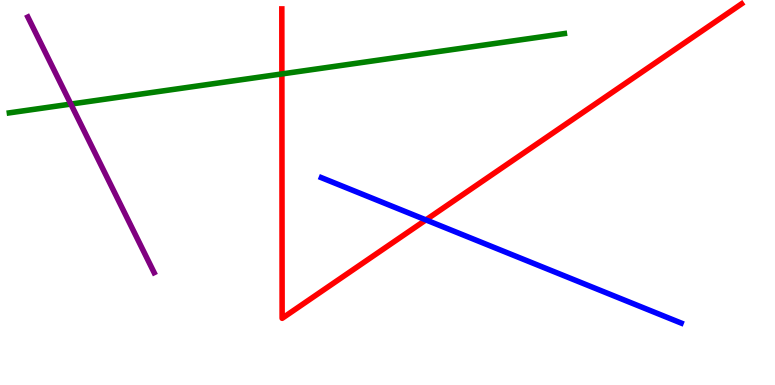[{'lines': ['blue', 'red'], 'intersections': [{'x': 5.5, 'y': 4.29}]}, {'lines': ['green', 'red'], 'intersections': [{'x': 3.64, 'y': 8.08}]}, {'lines': ['purple', 'red'], 'intersections': []}, {'lines': ['blue', 'green'], 'intersections': []}, {'lines': ['blue', 'purple'], 'intersections': []}, {'lines': ['green', 'purple'], 'intersections': [{'x': 0.914, 'y': 7.3}]}]